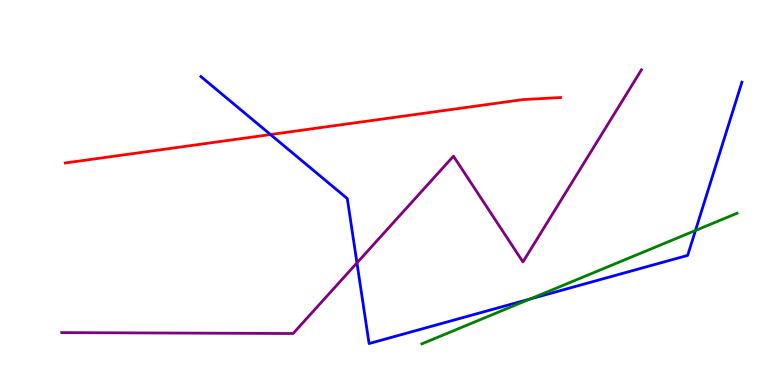[{'lines': ['blue', 'red'], 'intersections': [{'x': 3.49, 'y': 6.51}]}, {'lines': ['green', 'red'], 'intersections': []}, {'lines': ['purple', 'red'], 'intersections': []}, {'lines': ['blue', 'green'], 'intersections': [{'x': 6.84, 'y': 2.23}, {'x': 8.97, 'y': 4.01}]}, {'lines': ['blue', 'purple'], 'intersections': [{'x': 4.61, 'y': 3.17}]}, {'lines': ['green', 'purple'], 'intersections': []}]